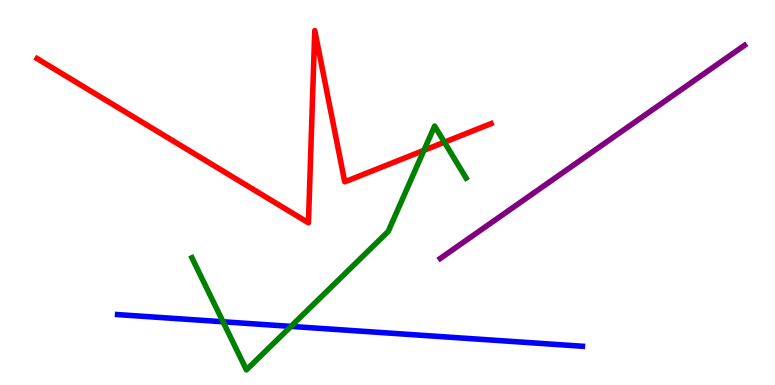[{'lines': ['blue', 'red'], 'intersections': []}, {'lines': ['green', 'red'], 'intersections': [{'x': 5.47, 'y': 6.1}, {'x': 5.73, 'y': 6.31}]}, {'lines': ['purple', 'red'], 'intersections': []}, {'lines': ['blue', 'green'], 'intersections': [{'x': 2.88, 'y': 1.64}, {'x': 3.75, 'y': 1.52}]}, {'lines': ['blue', 'purple'], 'intersections': []}, {'lines': ['green', 'purple'], 'intersections': []}]